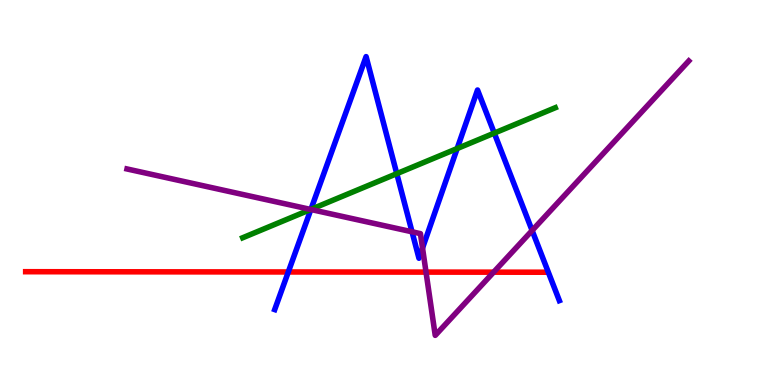[{'lines': ['blue', 'red'], 'intersections': [{'x': 3.72, 'y': 2.94}]}, {'lines': ['green', 'red'], 'intersections': []}, {'lines': ['purple', 'red'], 'intersections': [{'x': 5.5, 'y': 2.93}, {'x': 6.37, 'y': 2.93}]}, {'lines': ['blue', 'green'], 'intersections': [{'x': 4.01, 'y': 4.56}, {'x': 5.12, 'y': 5.49}, {'x': 5.9, 'y': 6.14}, {'x': 6.38, 'y': 6.54}]}, {'lines': ['blue', 'purple'], 'intersections': [{'x': 4.01, 'y': 4.56}, {'x': 5.32, 'y': 3.98}, {'x': 5.45, 'y': 3.56}, {'x': 6.87, 'y': 4.01}]}, {'lines': ['green', 'purple'], 'intersections': [{'x': 4.01, 'y': 4.56}]}]